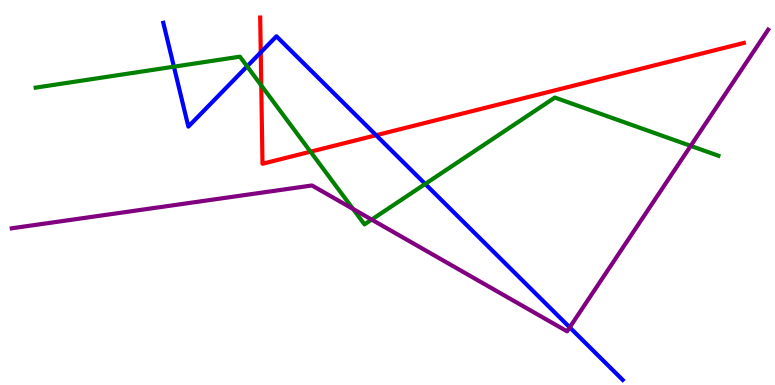[{'lines': ['blue', 'red'], 'intersections': [{'x': 3.36, 'y': 8.64}, {'x': 4.85, 'y': 6.49}]}, {'lines': ['green', 'red'], 'intersections': [{'x': 3.37, 'y': 7.78}, {'x': 4.01, 'y': 6.06}]}, {'lines': ['purple', 'red'], 'intersections': []}, {'lines': ['blue', 'green'], 'intersections': [{'x': 2.24, 'y': 8.27}, {'x': 3.19, 'y': 8.28}, {'x': 5.49, 'y': 5.22}]}, {'lines': ['blue', 'purple'], 'intersections': [{'x': 7.35, 'y': 1.5}]}, {'lines': ['green', 'purple'], 'intersections': [{'x': 4.56, 'y': 4.57}, {'x': 4.8, 'y': 4.3}, {'x': 8.91, 'y': 6.21}]}]